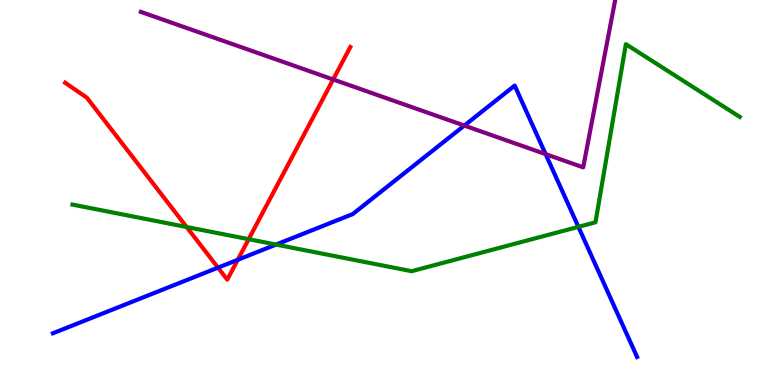[{'lines': ['blue', 'red'], 'intersections': [{'x': 2.81, 'y': 3.05}, {'x': 3.07, 'y': 3.25}]}, {'lines': ['green', 'red'], 'intersections': [{'x': 2.41, 'y': 4.1}, {'x': 3.21, 'y': 3.79}]}, {'lines': ['purple', 'red'], 'intersections': [{'x': 4.3, 'y': 7.94}]}, {'lines': ['blue', 'green'], 'intersections': [{'x': 3.56, 'y': 3.65}, {'x': 7.46, 'y': 4.11}]}, {'lines': ['blue', 'purple'], 'intersections': [{'x': 5.99, 'y': 6.74}, {'x': 7.04, 'y': 6.0}]}, {'lines': ['green', 'purple'], 'intersections': []}]